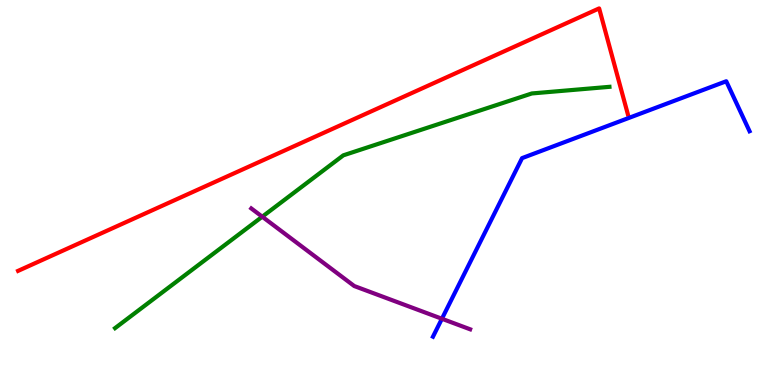[{'lines': ['blue', 'red'], 'intersections': []}, {'lines': ['green', 'red'], 'intersections': []}, {'lines': ['purple', 'red'], 'intersections': []}, {'lines': ['blue', 'green'], 'intersections': []}, {'lines': ['blue', 'purple'], 'intersections': [{'x': 5.7, 'y': 1.72}]}, {'lines': ['green', 'purple'], 'intersections': [{'x': 3.38, 'y': 4.37}]}]